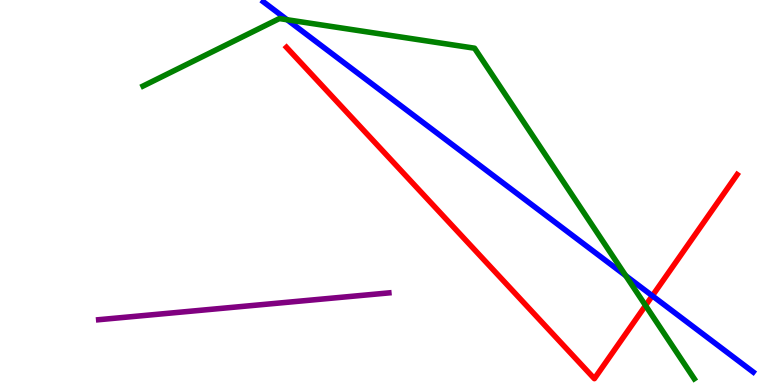[{'lines': ['blue', 'red'], 'intersections': [{'x': 8.42, 'y': 2.32}]}, {'lines': ['green', 'red'], 'intersections': [{'x': 8.33, 'y': 2.06}]}, {'lines': ['purple', 'red'], 'intersections': []}, {'lines': ['blue', 'green'], 'intersections': [{'x': 3.7, 'y': 9.49}, {'x': 8.07, 'y': 2.84}]}, {'lines': ['blue', 'purple'], 'intersections': []}, {'lines': ['green', 'purple'], 'intersections': []}]